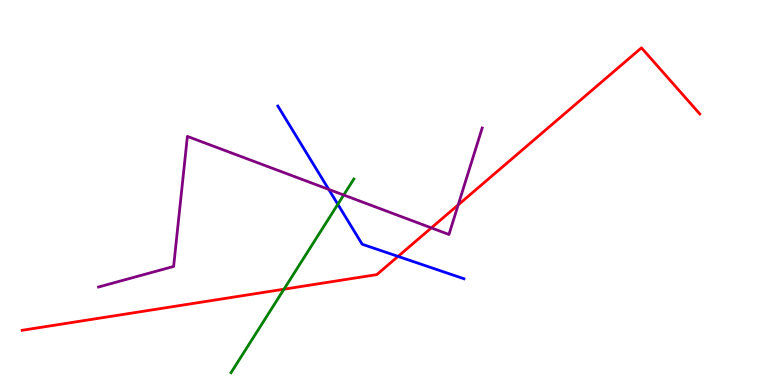[{'lines': ['blue', 'red'], 'intersections': [{'x': 5.14, 'y': 3.34}]}, {'lines': ['green', 'red'], 'intersections': [{'x': 3.66, 'y': 2.49}]}, {'lines': ['purple', 'red'], 'intersections': [{'x': 5.57, 'y': 4.08}, {'x': 5.91, 'y': 4.68}]}, {'lines': ['blue', 'green'], 'intersections': [{'x': 4.36, 'y': 4.69}]}, {'lines': ['blue', 'purple'], 'intersections': [{'x': 4.24, 'y': 5.08}]}, {'lines': ['green', 'purple'], 'intersections': [{'x': 4.43, 'y': 4.93}]}]